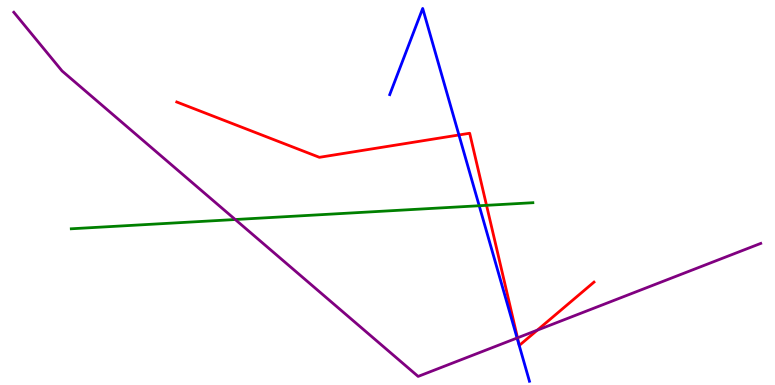[{'lines': ['blue', 'red'], 'intersections': [{'x': 5.92, 'y': 6.49}]}, {'lines': ['green', 'red'], 'intersections': [{'x': 6.28, 'y': 4.67}]}, {'lines': ['purple', 'red'], 'intersections': [{'x': 6.68, 'y': 1.23}, {'x': 6.93, 'y': 1.42}]}, {'lines': ['blue', 'green'], 'intersections': [{'x': 6.18, 'y': 4.66}]}, {'lines': ['blue', 'purple'], 'intersections': [{'x': 6.67, 'y': 1.22}]}, {'lines': ['green', 'purple'], 'intersections': [{'x': 3.04, 'y': 4.3}]}]